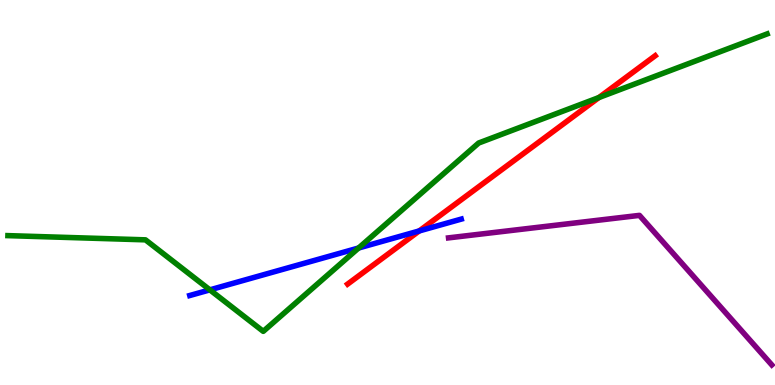[{'lines': ['blue', 'red'], 'intersections': [{'x': 5.41, 'y': 4.0}]}, {'lines': ['green', 'red'], 'intersections': [{'x': 7.73, 'y': 7.47}]}, {'lines': ['purple', 'red'], 'intersections': []}, {'lines': ['blue', 'green'], 'intersections': [{'x': 2.71, 'y': 2.47}, {'x': 4.63, 'y': 3.56}]}, {'lines': ['blue', 'purple'], 'intersections': []}, {'lines': ['green', 'purple'], 'intersections': []}]